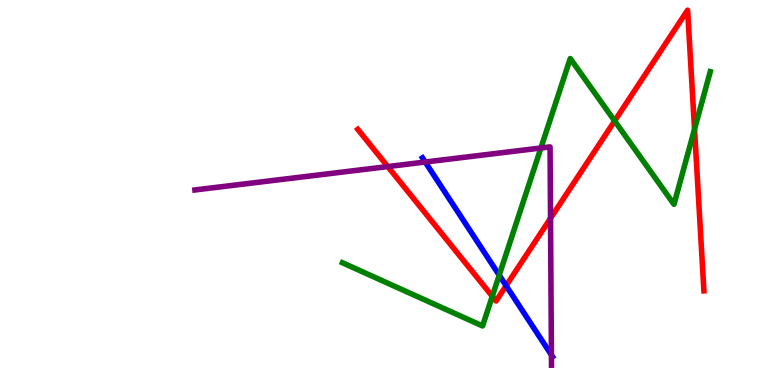[{'lines': ['blue', 'red'], 'intersections': [{'x': 6.53, 'y': 2.58}]}, {'lines': ['green', 'red'], 'intersections': [{'x': 6.35, 'y': 2.3}, {'x': 7.93, 'y': 6.86}, {'x': 8.96, 'y': 6.64}]}, {'lines': ['purple', 'red'], 'intersections': [{'x': 5.0, 'y': 5.67}, {'x': 7.1, 'y': 4.33}]}, {'lines': ['blue', 'green'], 'intersections': [{'x': 6.44, 'y': 2.85}]}, {'lines': ['blue', 'purple'], 'intersections': [{'x': 5.49, 'y': 5.79}, {'x': 7.12, 'y': 0.78}]}, {'lines': ['green', 'purple'], 'intersections': [{'x': 6.98, 'y': 6.16}]}]